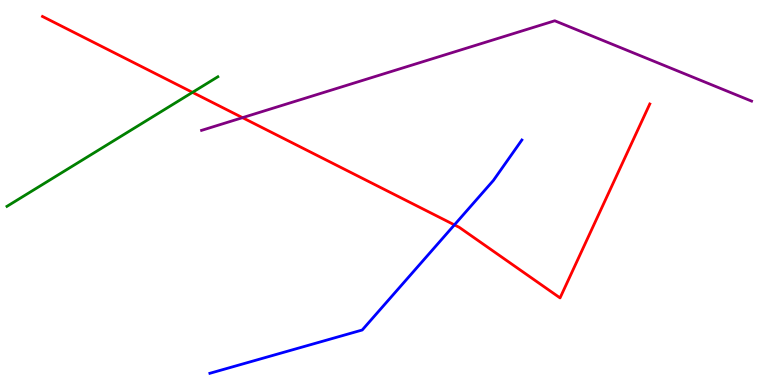[{'lines': ['blue', 'red'], 'intersections': [{'x': 5.86, 'y': 4.16}]}, {'lines': ['green', 'red'], 'intersections': [{'x': 2.48, 'y': 7.6}]}, {'lines': ['purple', 'red'], 'intersections': [{'x': 3.13, 'y': 6.94}]}, {'lines': ['blue', 'green'], 'intersections': []}, {'lines': ['blue', 'purple'], 'intersections': []}, {'lines': ['green', 'purple'], 'intersections': []}]